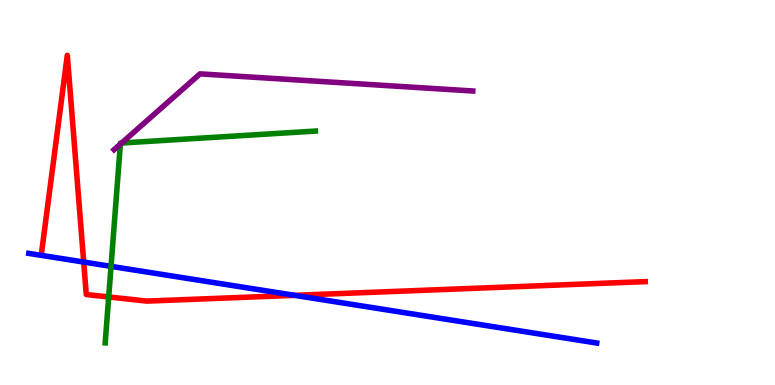[{'lines': ['blue', 'red'], 'intersections': [{'x': 1.08, 'y': 3.19}, {'x': 3.8, 'y': 2.33}]}, {'lines': ['green', 'red'], 'intersections': [{'x': 1.4, 'y': 2.29}]}, {'lines': ['purple', 'red'], 'intersections': []}, {'lines': ['blue', 'green'], 'intersections': [{'x': 1.43, 'y': 3.08}]}, {'lines': ['blue', 'purple'], 'intersections': []}, {'lines': ['green', 'purple'], 'intersections': [{'x': 1.55, 'y': 6.26}, {'x': 1.57, 'y': 6.29}]}]